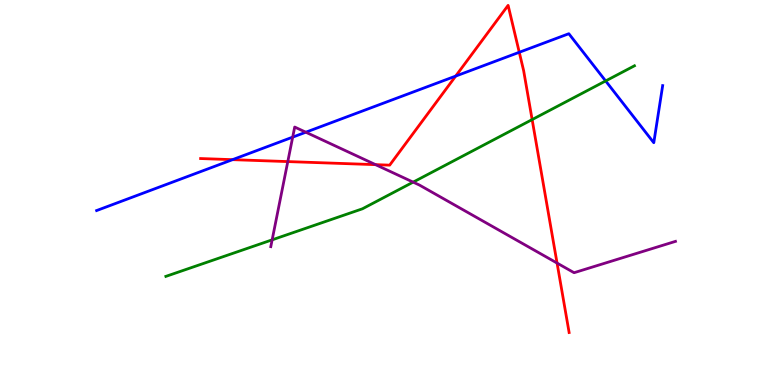[{'lines': ['blue', 'red'], 'intersections': [{'x': 3.0, 'y': 5.85}, {'x': 5.88, 'y': 8.02}, {'x': 6.7, 'y': 8.64}]}, {'lines': ['green', 'red'], 'intersections': [{'x': 6.87, 'y': 6.89}]}, {'lines': ['purple', 'red'], 'intersections': [{'x': 3.71, 'y': 5.8}, {'x': 4.85, 'y': 5.72}, {'x': 7.19, 'y': 3.17}]}, {'lines': ['blue', 'green'], 'intersections': [{'x': 7.81, 'y': 7.9}]}, {'lines': ['blue', 'purple'], 'intersections': [{'x': 3.78, 'y': 6.44}, {'x': 3.95, 'y': 6.57}]}, {'lines': ['green', 'purple'], 'intersections': [{'x': 3.51, 'y': 3.77}, {'x': 5.33, 'y': 5.27}]}]